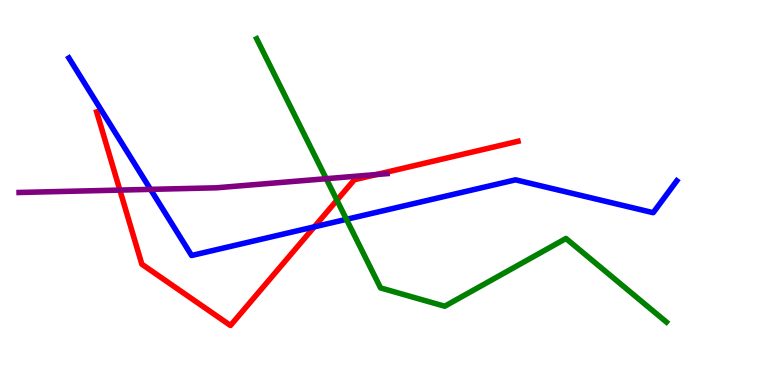[{'lines': ['blue', 'red'], 'intersections': [{'x': 4.06, 'y': 4.11}]}, {'lines': ['green', 'red'], 'intersections': [{'x': 4.35, 'y': 4.8}]}, {'lines': ['purple', 'red'], 'intersections': [{'x': 1.55, 'y': 5.06}, {'x': 4.86, 'y': 5.47}]}, {'lines': ['blue', 'green'], 'intersections': [{'x': 4.47, 'y': 4.3}]}, {'lines': ['blue', 'purple'], 'intersections': [{'x': 1.94, 'y': 5.08}]}, {'lines': ['green', 'purple'], 'intersections': [{'x': 4.21, 'y': 5.36}]}]